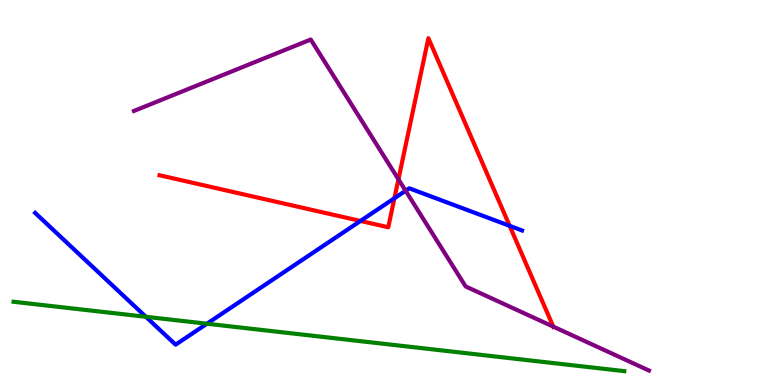[{'lines': ['blue', 'red'], 'intersections': [{'x': 4.65, 'y': 4.26}, {'x': 5.09, 'y': 4.85}, {'x': 6.58, 'y': 4.13}]}, {'lines': ['green', 'red'], 'intersections': []}, {'lines': ['purple', 'red'], 'intersections': [{'x': 5.14, 'y': 5.34}, {'x': 7.14, 'y': 1.52}]}, {'lines': ['blue', 'green'], 'intersections': [{'x': 1.88, 'y': 1.77}, {'x': 2.67, 'y': 1.59}]}, {'lines': ['blue', 'purple'], 'intersections': [{'x': 5.23, 'y': 5.05}]}, {'lines': ['green', 'purple'], 'intersections': []}]